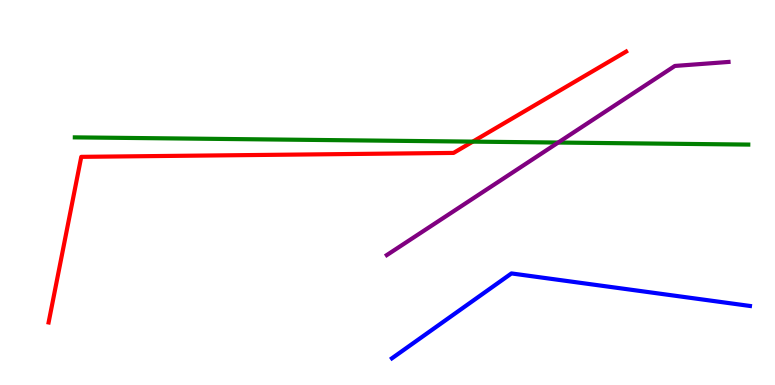[{'lines': ['blue', 'red'], 'intersections': []}, {'lines': ['green', 'red'], 'intersections': [{'x': 6.1, 'y': 6.32}]}, {'lines': ['purple', 'red'], 'intersections': []}, {'lines': ['blue', 'green'], 'intersections': []}, {'lines': ['blue', 'purple'], 'intersections': []}, {'lines': ['green', 'purple'], 'intersections': [{'x': 7.2, 'y': 6.3}]}]